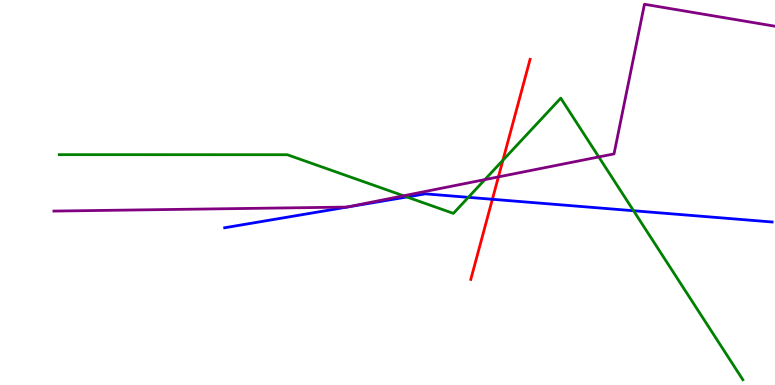[{'lines': ['blue', 'red'], 'intersections': [{'x': 6.35, 'y': 4.82}]}, {'lines': ['green', 'red'], 'intersections': [{'x': 6.49, 'y': 5.84}]}, {'lines': ['purple', 'red'], 'intersections': [{'x': 6.43, 'y': 5.4}]}, {'lines': ['blue', 'green'], 'intersections': [{'x': 5.25, 'y': 4.88}, {'x': 6.04, 'y': 4.87}, {'x': 8.18, 'y': 4.53}]}, {'lines': ['blue', 'purple'], 'intersections': []}, {'lines': ['green', 'purple'], 'intersections': [{'x': 5.21, 'y': 4.91}, {'x': 6.26, 'y': 5.33}, {'x': 7.73, 'y': 5.92}]}]